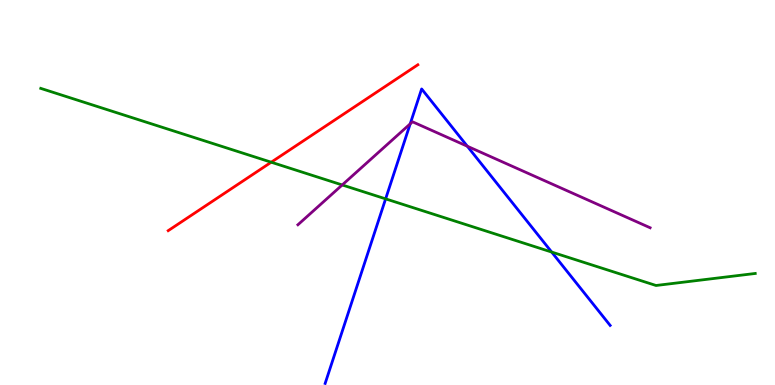[{'lines': ['blue', 'red'], 'intersections': []}, {'lines': ['green', 'red'], 'intersections': [{'x': 3.5, 'y': 5.79}]}, {'lines': ['purple', 'red'], 'intersections': []}, {'lines': ['blue', 'green'], 'intersections': [{'x': 4.98, 'y': 4.83}, {'x': 7.12, 'y': 3.45}]}, {'lines': ['blue', 'purple'], 'intersections': [{'x': 5.29, 'y': 6.78}, {'x': 6.03, 'y': 6.2}]}, {'lines': ['green', 'purple'], 'intersections': [{'x': 4.42, 'y': 5.2}]}]